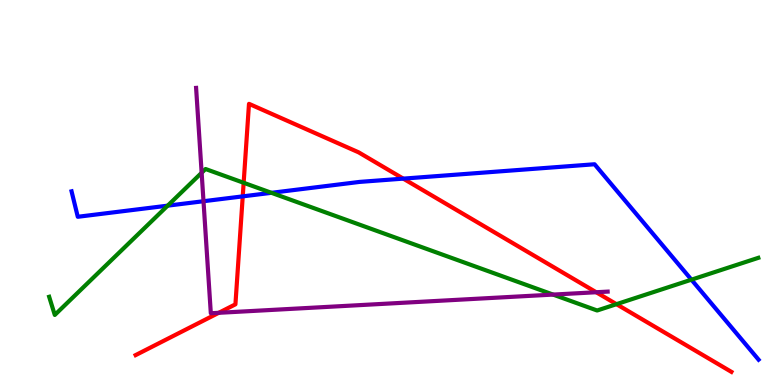[{'lines': ['blue', 'red'], 'intersections': [{'x': 3.13, 'y': 4.9}, {'x': 5.2, 'y': 5.36}]}, {'lines': ['green', 'red'], 'intersections': [{'x': 3.14, 'y': 5.25}, {'x': 7.95, 'y': 2.1}]}, {'lines': ['purple', 'red'], 'intersections': [{'x': 2.82, 'y': 1.88}, {'x': 7.69, 'y': 2.41}]}, {'lines': ['blue', 'green'], 'intersections': [{'x': 2.16, 'y': 4.66}, {'x': 3.5, 'y': 4.99}, {'x': 8.92, 'y': 2.74}]}, {'lines': ['blue', 'purple'], 'intersections': [{'x': 2.63, 'y': 4.77}]}, {'lines': ['green', 'purple'], 'intersections': [{'x': 2.6, 'y': 5.51}, {'x': 7.14, 'y': 2.35}]}]